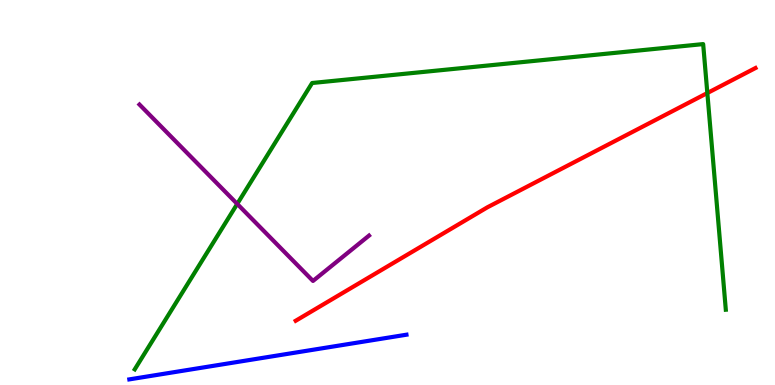[{'lines': ['blue', 'red'], 'intersections': []}, {'lines': ['green', 'red'], 'intersections': [{'x': 9.13, 'y': 7.58}]}, {'lines': ['purple', 'red'], 'intersections': []}, {'lines': ['blue', 'green'], 'intersections': []}, {'lines': ['blue', 'purple'], 'intersections': []}, {'lines': ['green', 'purple'], 'intersections': [{'x': 3.06, 'y': 4.7}]}]